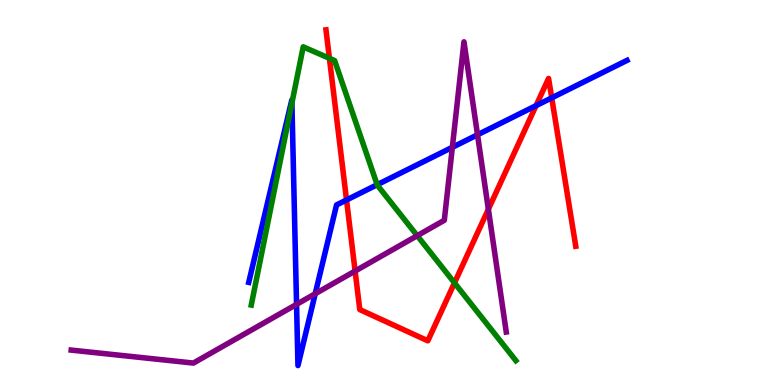[{'lines': ['blue', 'red'], 'intersections': [{'x': 4.47, 'y': 4.81}, {'x': 6.92, 'y': 7.26}, {'x': 7.12, 'y': 7.46}]}, {'lines': ['green', 'red'], 'intersections': [{'x': 4.25, 'y': 8.49}, {'x': 5.86, 'y': 2.65}]}, {'lines': ['purple', 'red'], 'intersections': [{'x': 4.58, 'y': 2.96}, {'x': 6.3, 'y': 4.56}]}, {'lines': ['blue', 'green'], 'intersections': [{'x': 3.77, 'y': 7.32}, {'x': 4.87, 'y': 5.2}]}, {'lines': ['blue', 'purple'], 'intersections': [{'x': 3.83, 'y': 2.09}, {'x': 4.07, 'y': 2.37}, {'x': 5.84, 'y': 6.17}, {'x': 6.16, 'y': 6.5}]}, {'lines': ['green', 'purple'], 'intersections': [{'x': 5.38, 'y': 3.88}]}]